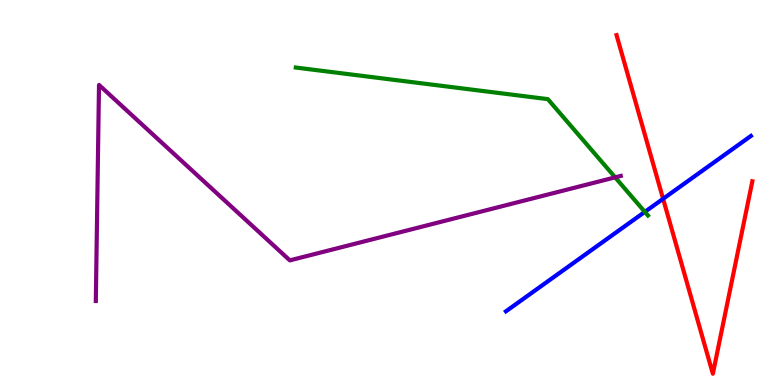[{'lines': ['blue', 'red'], 'intersections': [{'x': 8.56, 'y': 4.84}]}, {'lines': ['green', 'red'], 'intersections': []}, {'lines': ['purple', 'red'], 'intersections': []}, {'lines': ['blue', 'green'], 'intersections': [{'x': 8.32, 'y': 4.5}]}, {'lines': ['blue', 'purple'], 'intersections': []}, {'lines': ['green', 'purple'], 'intersections': [{'x': 7.94, 'y': 5.39}]}]